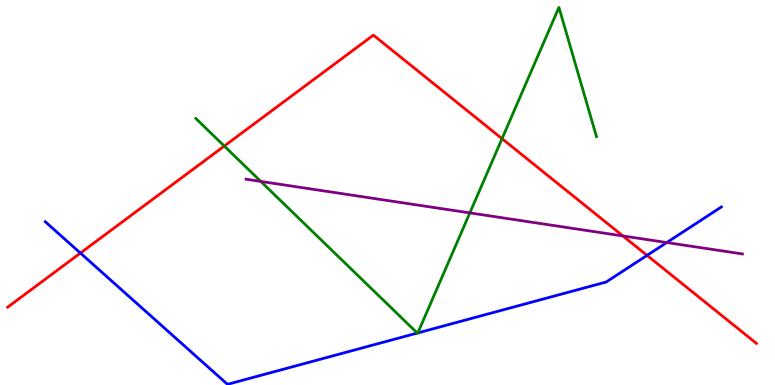[{'lines': ['blue', 'red'], 'intersections': [{'x': 1.04, 'y': 3.43}, {'x': 8.35, 'y': 3.37}]}, {'lines': ['green', 'red'], 'intersections': [{'x': 2.89, 'y': 6.21}, {'x': 6.48, 'y': 6.4}]}, {'lines': ['purple', 'red'], 'intersections': [{'x': 8.04, 'y': 3.87}]}, {'lines': ['blue', 'green'], 'intersections': [{'x': 5.38, 'y': 1.35}, {'x': 5.39, 'y': 1.35}]}, {'lines': ['blue', 'purple'], 'intersections': [{'x': 8.6, 'y': 3.7}]}, {'lines': ['green', 'purple'], 'intersections': [{'x': 3.36, 'y': 5.29}, {'x': 6.06, 'y': 4.47}]}]